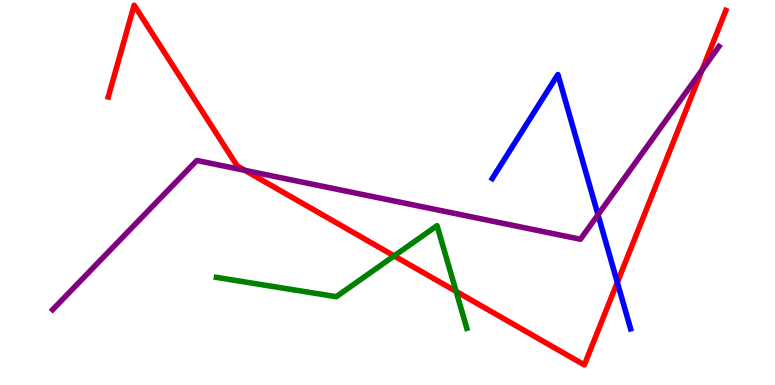[{'lines': ['blue', 'red'], 'intersections': [{'x': 7.97, 'y': 2.67}]}, {'lines': ['green', 'red'], 'intersections': [{'x': 5.09, 'y': 3.35}, {'x': 5.89, 'y': 2.43}]}, {'lines': ['purple', 'red'], 'intersections': [{'x': 3.16, 'y': 5.58}, {'x': 9.06, 'y': 8.18}]}, {'lines': ['blue', 'green'], 'intersections': []}, {'lines': ['blue', 'purple'], 'intersections': [{'x': 7.72, 'y': 4.42}]}, {'lines': ['green', 'purple'], 'intersections': []}]